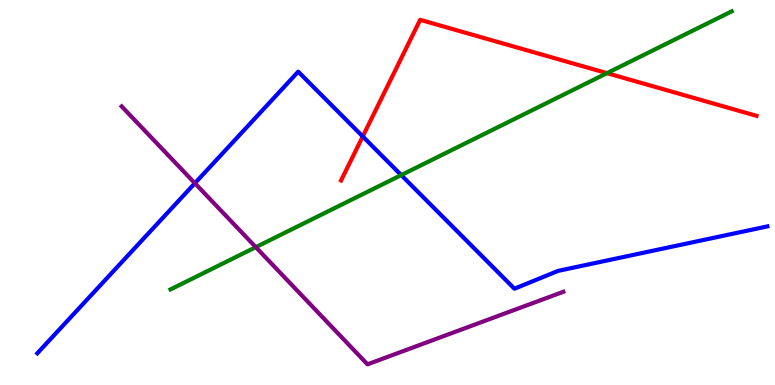[{'lines': ['blue', 'red'], 'intersections': [{'x': 4.68, 'y': 6.46}]}, {'lines': ['green', 'red'], 'intersections': [{'x': 7.83, 'y': 8.1}]}, {'lines': ['purple', 'red'], 'intersections': []}, {'lines': ['blue', 'green'], 'intersections': [{'x': 5.18, 'y': 5.45}]}, {'lines': ['blue', 'purple'], 'intersections': [{'x': 2.51, 'y': 5.24}]}, {'lines': ['green', 'purple'], 'intersections': [{'x': 3.3, 'y': 3.58}]}]